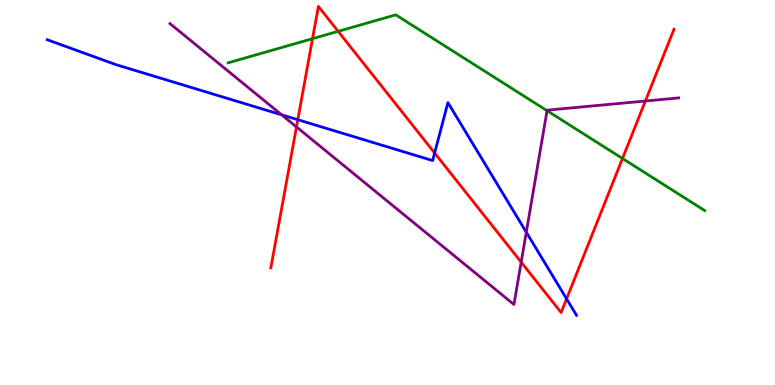[{'lines': ['blue', 'red'], 'intersections': [{'x': 3.84, 'y': 6.89}, {'x': 5.61, 'y': 6.03}, {'x': 7.31, 'y': 2.24}]}, {'lines': ['green', 'red'], 'intersections': [{'x': 4.03, 'y': 9.0}, {'x': 4.36, 'y': 9.19}, {'x': 8.03, 'y': 5.88}]}, {'lines': ['purple', 'red'], 'intersections': [{'x': 3.83, 'y': 6.7}, {'x': 6.72, 'y': 3.19}, {'x': 8.33, 'y': 7.38}]}, {'lines': ['blue', 'green'], 'intersections': []}, {'lines': ['blue', 'purple'], 'intersections': [{'x': 3.63, 'y': 7.02}, {'x': 6.79, 'y': 3.97}]}, {'lines': ['green', 'purple'], 'intersections': [{'x': 7.06, 'y': 7.12}]}]